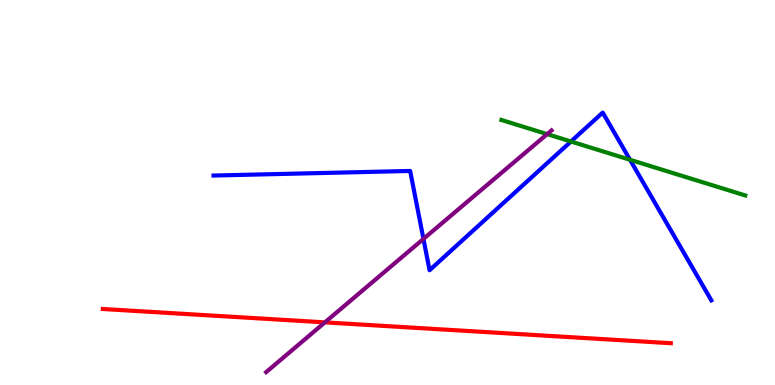[{'lines': ['blue', 'red'], 'intersections': []}, {'lines': ['green', 'red'], 'intersections': []}, {'lines': ['purple', 'red'], 'intersections': [{'x': 4.19, 'y': 1.63}]}, {'lines': ['blue', 'green'], 'intersections': [{'x': 7.37, 'y': 6.32}, {'x': 8.13, 'y': 5.85}]}, {'lines': ['blue', 'purple'], 'intersections': [{'x': 5.46, 'y': 3.79}]}, {'lines': ['green', 'purple'], 'intersections': [{'x': 7.06, 'y': 6.52}]}]